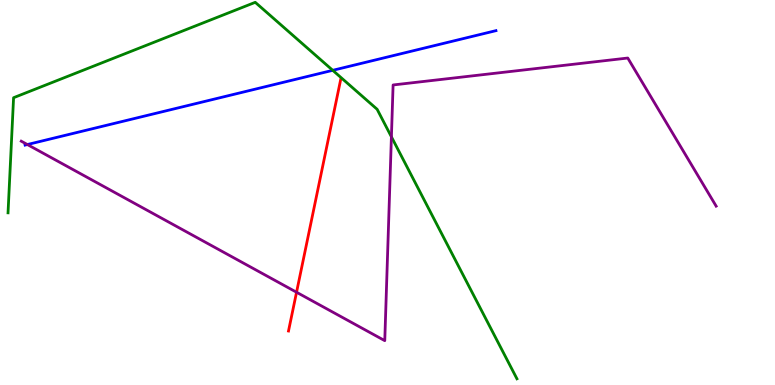[{'lines': ['blue', 'red'], 'intersections': []}, {'lines': ['green', 'red'], 'intersections': []}, {'lines': ['purple', 'red'], 'intersections': [{'x': 3.83, 'y': 2.41}]}, {'lines': ['blue', 'green'], 'intersections': [{'x': 4.29, 'y': 8.17}]}, {'lines': ['blue', 'purple'], 'intersections': [{'x': 0.353, 'y': 6.25}]}, {'lines': ['green', 'purple'], 'intersections': [{'x': 5.05, 'y': 6.45}]}]